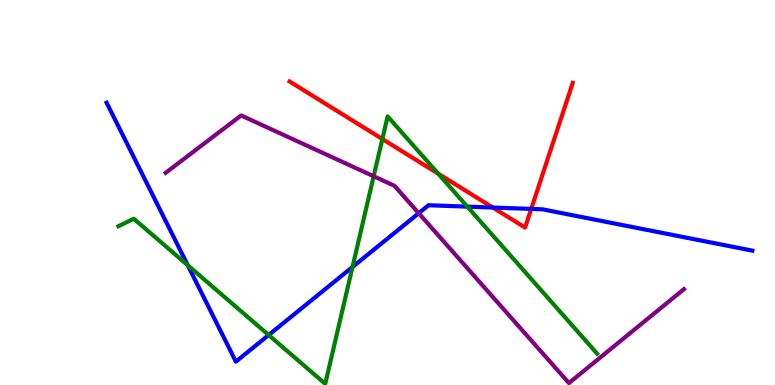[{'lines': ['blue', 'red'], 'intersections': [{'x': 6.36, 'y': 4.61}, {'x': 6.85, 'y': 4.57}]}, {'lines': ['green', 'red'], 'intersections': [{'x': 4.93, 'y': 6.39}, {'x': 5.65, 'y': 5.49}]}, {'lines': ['purple', 'red'], 'intersections': []}, {'lines': ['blue', 'green'], 'intersections': [{'x': 2.42, 'y': 3.11}, {'x': 3.47, 'y': 1.3}, {'x': 4.55, 'y': 3.07}, {'x': 6.03, 'y': 4.63}]}, {'lines': ['blue', 'purple'], 'intersections': [{'x': 5.4, 'y': 4.46}]}, {'lines': ['green', 'purple'], 'intersections': [{'x': 4.82, 'y': 5.42}]}]